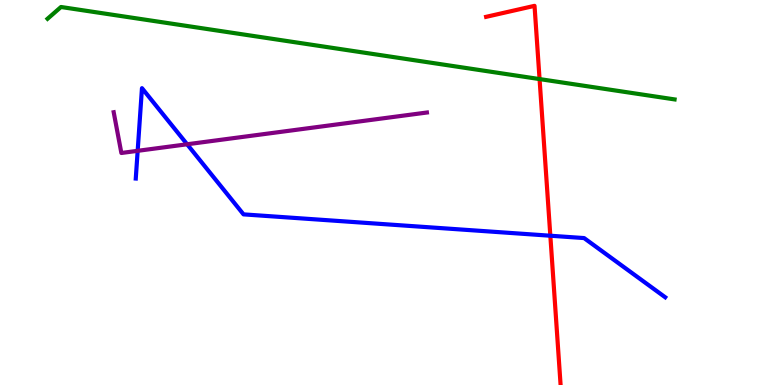[{'lines': ['blue', 'red'], 'intersections': [{'x': 7.1, 'y': 3.88}]}, {'lines': ['green', 'red'], 'intersections': [{'x': 6.96, 'y': 7.95}]}, {'lines': ['purple', 'red'], 'intersections': []}, {'lines': ['blue', 'green'], 'intersections': []}, {'lines': ['blue', 'purple'], 'intersections': [{'x': 1.78, 'y': 6.08}, {'x': 2.41, 'y': 6.25}]}, {'lines': ['green', 'purple'], 'intersections': []}]